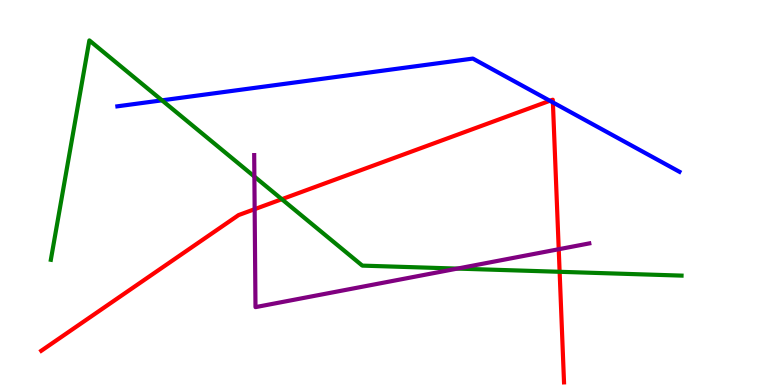[{'lines': ['blue', 'red'], 'intersections': [{'x': 7.1, 'y': 7.38}, {'x': 7.13, 'y': 7.34}]}, {'lines': ['green', 'red'], 'intersections': [{'x': 3.64, 'y': 4.83}, {'x': 7.22, 'y': 2.94}]}, {'lines': ['purple', 'red'], 'intersections': [{'x': 3.29, 'y': 4.57}, {'x': 7.21, 'y': 3.53}]}, {'lines': ['blue', 'green'], 'intersections': [{'x': 2.09, 'y': 7.39}]}, {'lines': ['blue', 'purple'], 'intersections': []}, {'lines': ['green', 'purple'], 'intersections': [{'x': 3.28, 'y': 5.41}, {'x': 5.9, 'y': 3.02}]}]